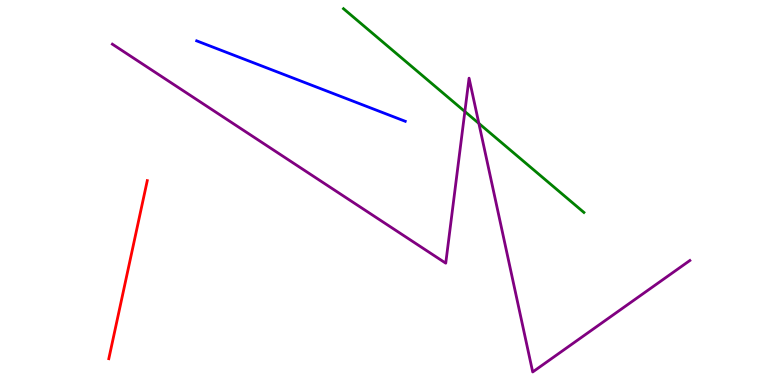[{'lines': ['blue', 'red'], 'intersections': []}, {'lines': ['green', 'red'], 'intersections': []}, {'lines': ['purple', 'red'], 'intersections': []}, {'lines': ['blue', 'green'], 'intersections': []}, {'lines': ['blue', 'purple'], 'intersections': []}, {'lines': ['green', 'purple'], 'intersections': [{'x': 6.0, 'y': 7.1}, {'x': 6.18, 'y': 6.79}]}]